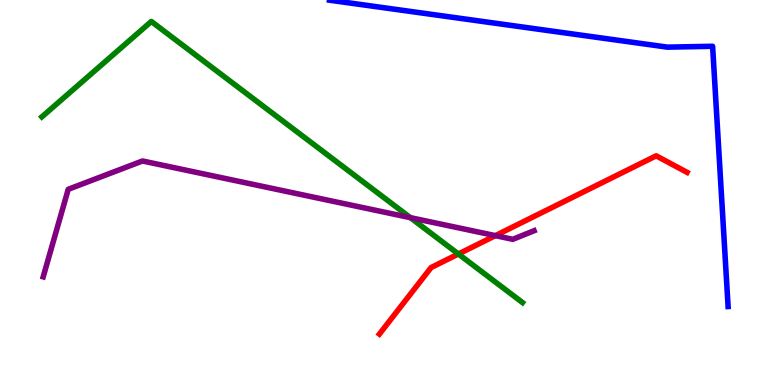[{'lines': ['blue', 'red'], 'intersections': []}, {'lines': ['green', 'red'], 'intersections': [{'x': 5.91, 'y': 3.4}]}, {'lines': ['purple', 'red'], 'intersections': [{'x': 6.39, 'y': 3.88}]}, {'lines': ['blue', 'green'], 'intersections': []}, {'lines': ['blue', 'purple'], 'intersections': []}, {'lines': ['green', 'purple'], 'intersections': [{'x': 5.3, 'y': 4.35}]}]